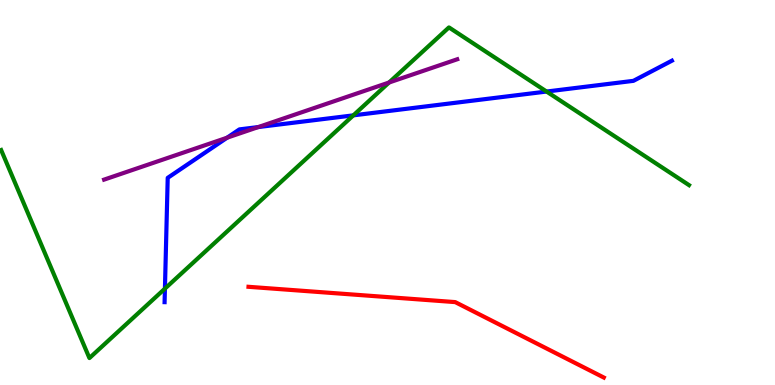[{'lines': ['blue', 'red'], 'intersections': []}, {'lines': ['green', 'red'], 'intersections': []}, {'lines': ['purple', 'red'], 'intersections': []}, {'lines': ['blue', 'green'], 'intersections': [{'x': 2.13, 'y': 2.5}, {'x': 4.56, 'y': 7.0}, {'x': 7.05, 'y': 7.62}]}, {'lines': ['blue', 'purple'], 'intersections': [{'x': 2.93, 'y': 6.42}, {'x': 3.33, 'y': 6.7}]}, {'lines': ['green', 'purple'], 'intersections': [{'x': 5.02, 'y': 7.86}]}]